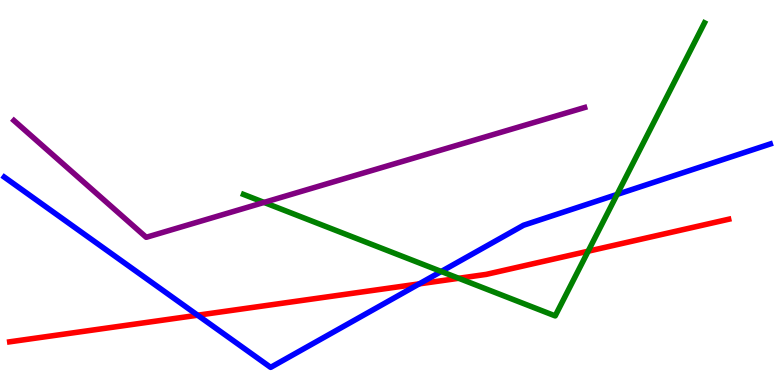[{'lines': ['blue', 'red'], 'intersections': [{'x': 2.55, 'y': 1.81}, {'x': 5.41, 'y': 2.63}]}, {'lines': ['green', 'red'], 'intersections': [{'x': 5.92, 'y': 2.77}, {'x': 7.59, 'y': 3.48}]}, {'lines': ['purple', 'red'], 'intersections': []}, {'lines': ['blue', 'green'], 'intersections': [{'x': 5.69, 'y': 2.95}, {'x': 7.96, 'y': 4.95}]}, {'lines': ['blue', 'purple'], 'intersections': []}, {'lines': ['green', 'purple'], 'intersections': [{'x': 3.41, 'y': 4.74}]}]